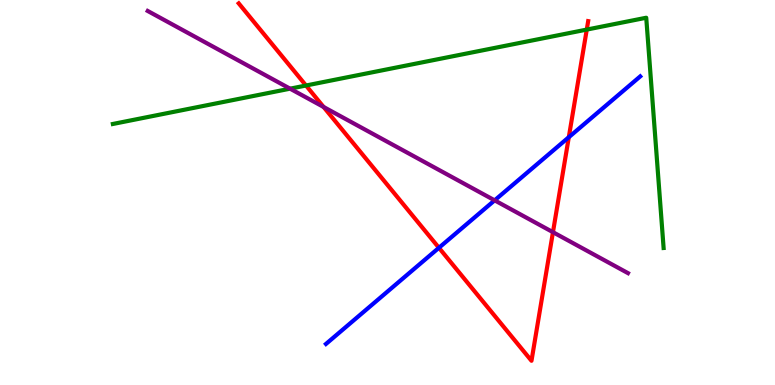[{'lines': ['blue', 'red'], 'intersections': [{'x': 5.66, 'y': 3.56}, {'x': 7.34, 'y': 6.44}]}, {'lines': ['green', 'red'], 'intersections': [{'x': 3.95, 'y': 7.78}, {'x': 7.57, 'y': 9.23}]}, {'lines': ['purple', 'red'], 'intersections': [{'x': 4.18, 'y': 7.22}, {'x': 7.13, 'y': 3.97}]}, {'lines': ['blue', 'green'], 'intersections': []}, {'lines': ['blue', 'purple'], 'intersections': [{'x': 6.38, 'y': 4.8}]}, {'lines': ['green', 'purple'], 'intersections': [{'x': 3.74, 'y': 7.7}]}]